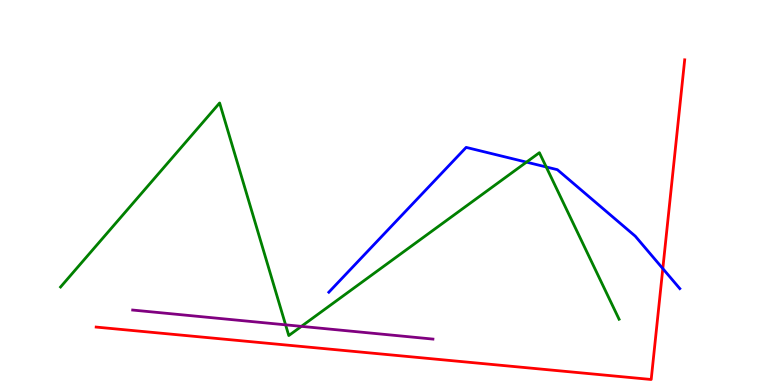[{'lines': ['blue', 'red'], 'intersections': [{'x': 8.55, 'y': 3.02}]}, {'lines': ['green', 'red'], 'intersections': []}, {'lines': ['purple', 'red'], 'intersections': []}, {'lines': ['blue', 'green'], 'intersections': [{'x': 6.79, 'y': 5.79}, {'x': 7.05, 'y': 5.66}]}, {'lines': ['blue', 'purple'], 'intersections': []}, {'lines': ['green', 'purple'], 'intersections': [{'x': 3.69, 'y': 1.56}, {'x': 3.89, 'y': 1.52}]}]